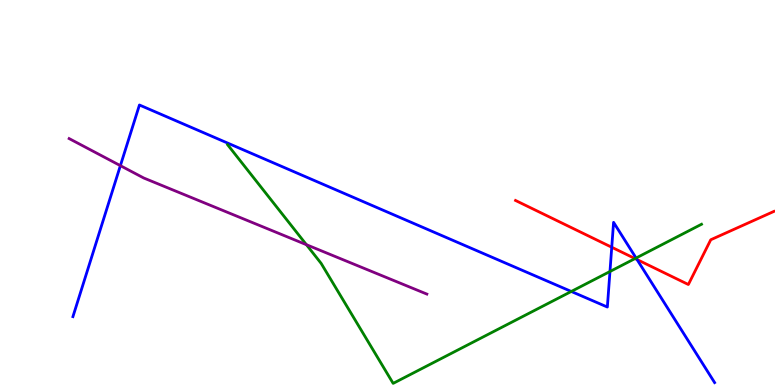[{'lines': ['blue', 'red'], 'intersections': [{'x': 7.89, 'y': 3.58}, {'x': 8.22, 'y': 3.26}]}, {'lines': ['green', 'red'], 'intersections': [{'x': 8.19, 'y': 3.28}]}, {'lines': ['purple', 'red'], 'intersections': []}, {'lines': ['blue', 'green'], 'intersections': [{'x': 7.37, 'y': 2.43}, {'x': 7.87, 'y': 2.95}, {'x': 8.21, 'y': 3.3}]}, {'lines': ['blue', 'purple'], 'intersections': [{'x': 1.55, 'y': 5.7}]}, {'lines': ['green', 'purple'], 'intersections': [{'x': 3.95, 'y': 3.64}]}]